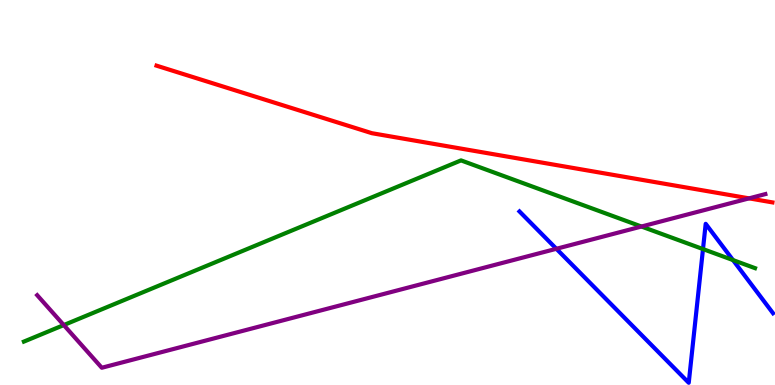[{'lines': ['blue', 'red'], 'intersections': []}, {'lines': ['green', 'red'], 'intersections': []}, {'lines': ['purple', 'red'], 'intersections': [{'x': 9.67, 'y': 4.85}]}, {'lines': ['blue', 'green'], 'intersections': [{'x': 9.07, 'y': 3.53}, {'x': 9.46, 'y': 3.24}]}, {'lines': ['blue', 'purple'], 'intersections': [{'x': 7.18, 'y': 3.54}]}, {'lines': ['green', 'purple'], 'intersections': [{'x': 0.823, 'y': 1.56}, {'x': 8.28, 'y': 4.12}]}]